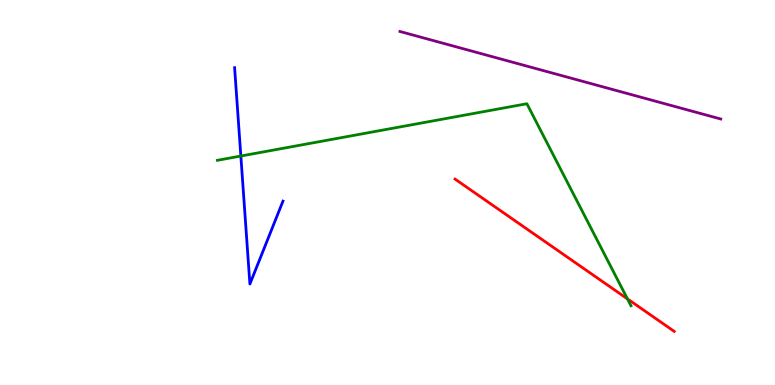[{'lines': ['blue', 'red'], 'intersections': []}, {'lines': ['green', 'red'], 'intersections': [{'x': 8.1, 'y': 2.24}]}, {'lines': ['purple', 'red'], 'intersections': []}, {'lines': ['blue', 'green'], 'intersections': [{'x': 3.11, 'y': 5.95}]}, {'lines': ['blue', 'purple'], 'intersections': []}, {'lines': ['green', 'purple'], 'intersections': []}]